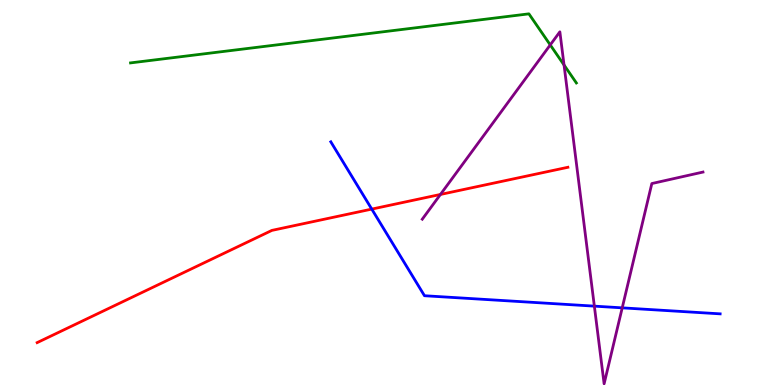[{'lines': ['blue', 'red'], 'intersections': [{'x': 4.8, 'y': 4.57}]}, {'lines': ['green', 'red'], 'intersections': []}, {'lines': ['purple', 'red'], 'intersections': [{'x': 5.68, 'y': 4.95}]}, {'lines': ['blue', 'green'], 'intersections': []}, {'lines': ['blue', 'purple'], 'intersections': [{'x': 7.67, 'y': 2.05}, {'x': 8.03, 'y': 2.0}]}, {'lines': ['green', 'purple'], 'intersections': [{'x': 7.1, 'y': 8.83}, {'x': 7.28, 'y': 8.31}]}]